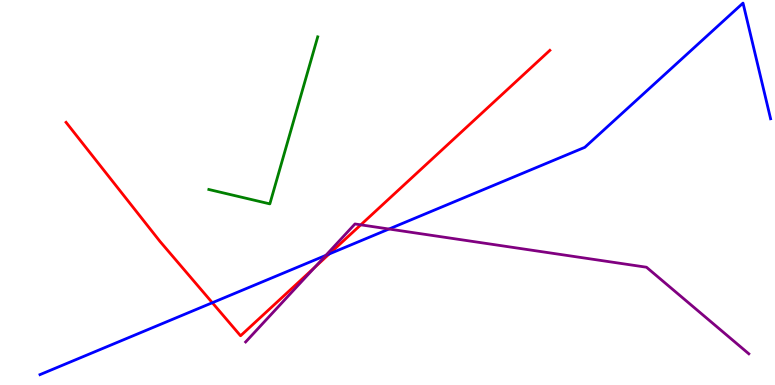[{'lines': ['blue', 'red'], 'intersections': [{'x': 2.74, 'y': 2.14}, {'x': 4.25, 'y': 3.4}]}, {'lines': ['green', 'red'], 'intersections': []}, {'lines': ['purple', 'red'], 'intersections': [{'x': 4.07, 'y': 3.06}, {'x': 4.66, 'y': 4.16}]}, {'lines': ['blue', 'green'], 'intersections': []}, {'lines': ['blue', 'purple'], 'intersections': [{'x': 4.2, 'y': 3.37}, {'x': 5.02, 'y': 4.05}]}, {'lines': ['green', 'purple'], 'intersections': []}]